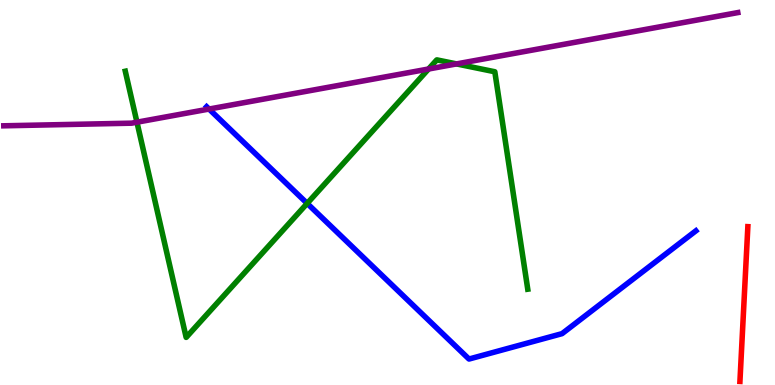[{'lines': ['blue', 'red'], 'intersections': []}, {'lines': ['green', 'red'], 'intersections': []}, {'lines': ['purple', 'red'], 'intersections': []}, {'lines': ['blue', 'green'], 'intersections': [{'x': 3.96, 'y': 4.72}]}, {'lines': ['blue', 'purple'], 'intersections': [{'x': 2.7, 'y': 7.17}]}, {'lines': ['green', 'purple'], 'intersections': [{'x': 1.77, 'y': 6.83}, {'x': 5.53, 'y': 8.21}, {'x': 5.89, 'y': 8.34}]}]